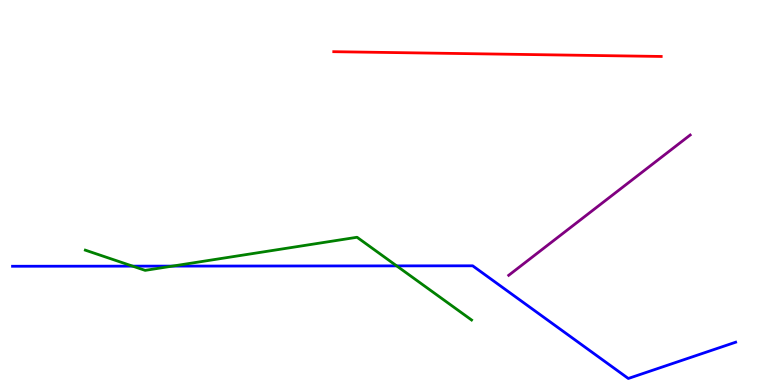[{'lines': ['blue', 'red'], 'intersections': []}, {'lines': ['green', 'red'], 'intersections': []}, {'lines': ['purple', 'red'], 'intersections': []}, {'lines': ['blue', 'green'], 'intersections': [{'x': 1.71, 'y': 3.09}, {'x': 2.23, 'y': 3.09}, {'x': 5.12, 'y': 3.09}]}, {'lines': ['blue', 'purple'], 'intersections': []}, {'lines': ['green', 'purple'], 'intersections': []}]